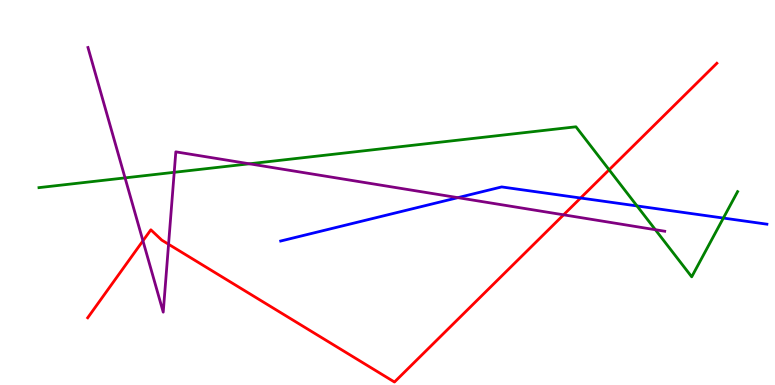[{'lines': ['blue', 'red'], 'intersections': [{'x': 7.49, 'y': 4.86}]}, {'lines': ['green', 'red'], 'intersections': [{'x': 7.86, 'y': 5.59}]}, {'lines': ['purple', 'red'], 'intersections': [{'x': 1.84, 'y': 3.74}, {'x': 2.18, 'y': 3.66}, {'x': 7.27, 'y': 4.42}]}, {'lines': ['blue', 'green'], 'intersections': [{'x': 8.22, 'y': 4.65}, {'x': 9.33, 'y': 4.34}]}, {'lines': ['blue', 'purple'], 'intersections': [{'x': 5.91, 'y': 4.87}]}, {'lines': ['green', 'purple'], 'intersections': [{'x': 1.61, 'y': 5.38}, {'x': 2.25, 'y': 5.52}, {'x': 3.22, 'y': 5.75}, {'x': 8.46, 'y': 4.03}]}]